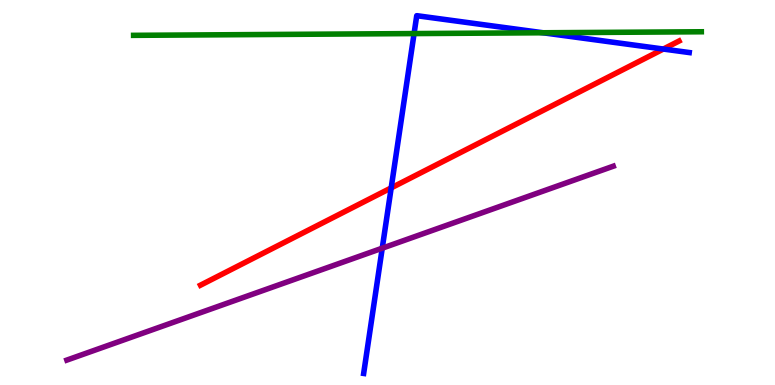[{'lines': ['blue', 'red'], 'intersections': [{'x': 5.05, 'y': 5.12}, {'x': 8.56, 'y': 8.73}]}, {'lines': ['green', 'red'], 'intersections': []}, {'lines': ['purple', 'red'], 'intersections': []}, {'lines': ['blue', 'green'], 'intersections': [{'x': 5.34, 'y': 9.13}, {'x': 7.01, 'y': 9.15}]}, {'lines': ['blue', 'purple'], 'intersections': [{'x': 4.93, 'y': 3.55}]}, {'lines': ['green', 'purple'], 'intersections': []}]